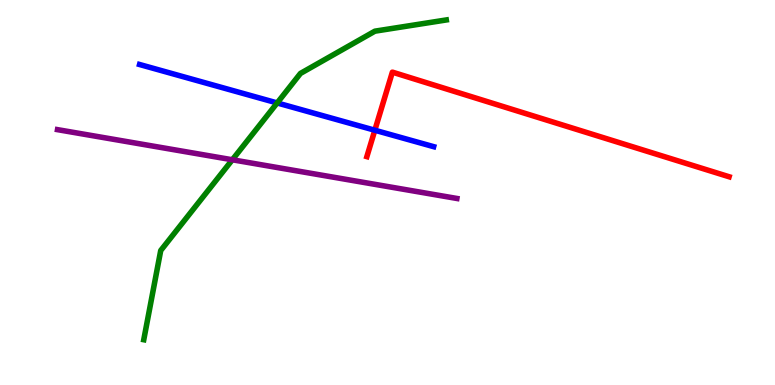[{'lines': ['blue', 'red'], 'intersections': [{'x': 4.84, 'y': 6.62}]}, {'lines': ['green', 'red'], 'intersections': []}, {'lines': ['purple', 'red'], 'intersections': []}, {'lines': ['blue', 'green'], 'intersections': [{'x': 3.58, 'y': 7.33}]}, {'lines': ['blue', 'purple'], 'intersections': []}, {'lines': ['green', 'purple'], 'intersections': [{'x': 3.0, 'y': 5.85}]}]